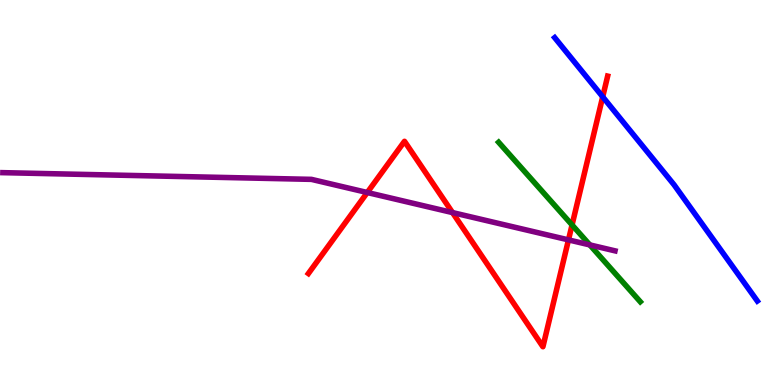[{'lines': ['blue', 'red'], 'intersections': [{'x': 7.78, 'y': 7.49}]}, {'lines': ['green', 'red'], 'intersections': [{'x': 7.38, 'y': 4.16}]}, {'lines': ['purple', 'red'], 'intersections': [{'x': 4.74, 'y': 5.0}, {'x': 5.84, 'y': 4.48}, {'x': 7.34, 'y': 3.77}]}, {'lines': ['blue', 'green'], 'intersections': []}, {'lines': ['blue', 'purple'], 'intersections': []}, {'lines': ['green', 'purple'], 'intersections': [{'x': 7.61, 'y': 3.64}]}]